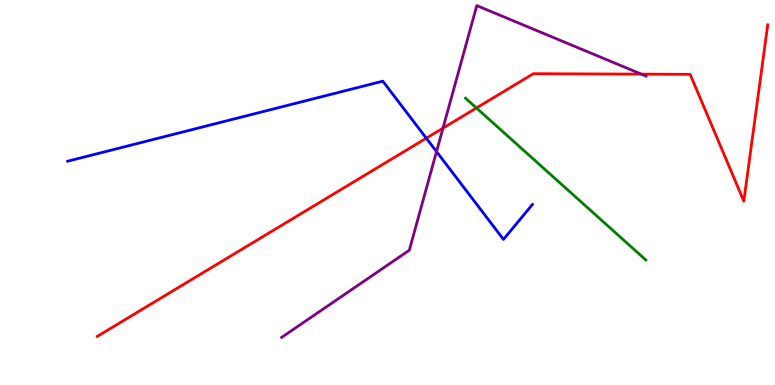[{'lines': ['blue', 'red'], 'intersections': [{'x': 5.5, 'y': 6.41}]}, {'lines': ['green', 'red'], 'intersections': [{'x': 6.15, 'y': 7.2}]}, {'lines': ['purple', 'red'], 'intersections': [{'x': 5.72, 'y': 6.67}, {'x': 8.28, 'y': 8.07}]}, {'lines': ['blue', 'green'], 'intersections': []}, {'lines': ['blue', 'purple'], 'intersections': [{'x': 5.63, 'y': 6.06}]}, {'lines': ['green', 'purple'], 'intersections': []}]